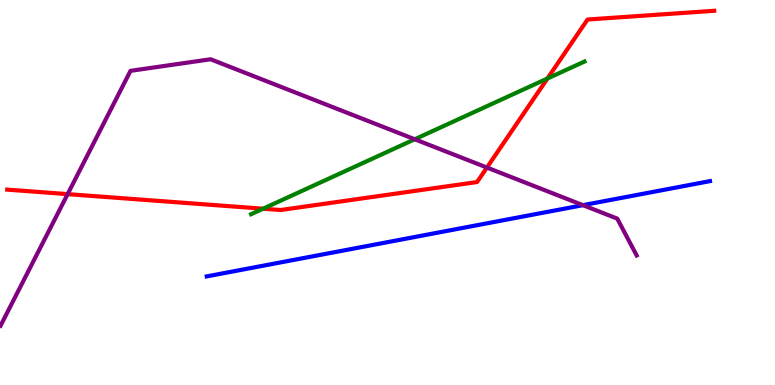[{'lines': ['blue', 'red'], 'intersections': []}, {'lines': ['green', 'red'], 'intersections': [{'x': 3.39, 'y': 4.58}, {'x': 7.06, 'y': 7.96}]}, {'lines': ['purple', 'red'], 'intersections': [{'x': 0.873, 'y': 4.96}, {'x': 6.28, 'y': 5.65}]}, {'lines': ['blue', 'green'], 'intersections': []}, {'lines': ['blue', 'purple'], 'intersections': [{'x': 7.52, 'y': 4.67}]}, {'lines': ['green', 'purple'], 'intersections': [{'x': 5.35, 'y': 6.38}]}]